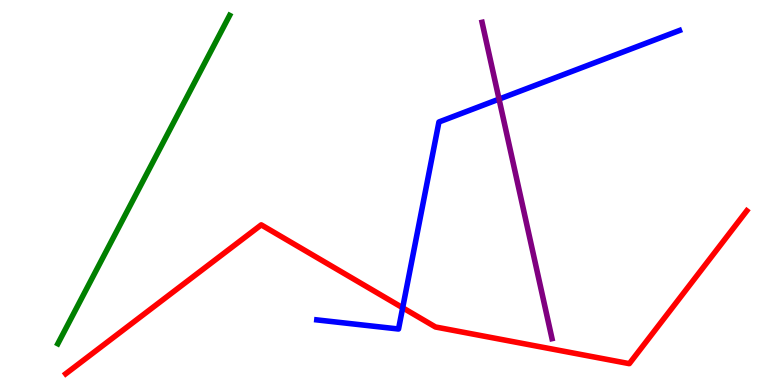[{'lines': ['blue', 'red'], 'intersections': [{'x': 5.2, 'y': 2.01}]}, {'lines': ['green', 'red'], 'intersections': []}, {'lines': ['purple', 'red'], 'intersections': []}, {'lines': ['blue', 'green'], 'intersections': []}, {'lines': ['blue', 'purple'], 'intersections': [{'x': 6.44, 'y': 7.43}]}, {'lines': ['green', 'purple'], 'intersections': []}]